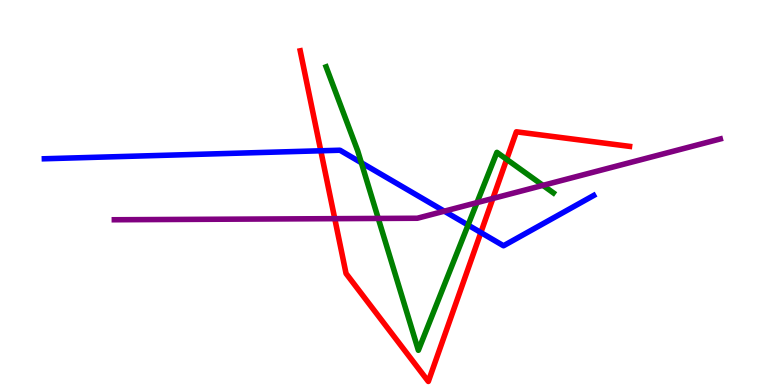[{'lines': ['blue', 'red'], 'intersections': [{'x': 4.14, 'y': 6.08}, {'x': 6.2, 'y': 3.96}]}, {'lines': ['green', 'red'], 'intersections': [{'x': 6.54, 'y': 5.86}]}, {'lines': ['purple', 'red'], 'intersections': [{'x': 4.32, 'y': 4.32}, {'x': 6.36, 'y': 4.85}]}, {'lines': ['blue', 'green'], 'intersections': [{'x': 4.66, 'y': 5.77}, {'x': 6.04, 'y': 4.15}]}, {'lines': ['blue', 'purple'], 'intersections': [{'x': 5.73, 'y': 4.51}]}, {'lines': ['green', 'purple'], 'intersections': [{'x': 4.88, 'y': 4.33}, {'x': 6.15, 'y': 4.74}, {'x': 7.01, 'y': 5.19}]}]